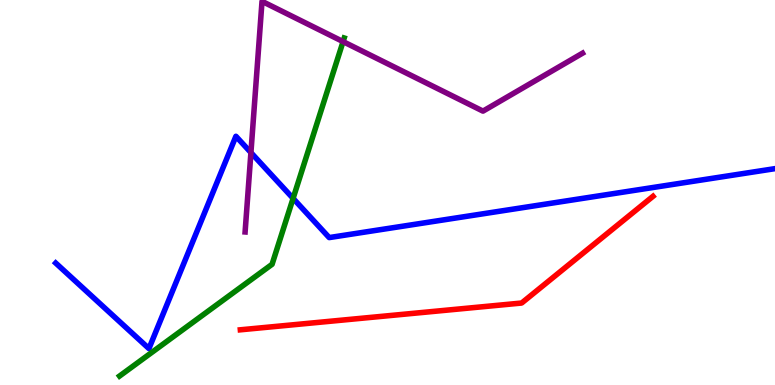[{'lines': ['blue', 'red'], 'intersections': []}, {'lines': ['green', 'red'], 'intersections': []}, {'lines': ['purple', 'red'], 'intersections': []}, {'lines': ['blue', 'green'], 'intersections': [{'x': 3.78, 'y': 4.85}]}, {'lines': ['blue', 'purple'], 'intersections': [{'x': 3.24, 'y': 6.04}]}, {'lines': ['green', 'purple'], 'intersections': [{'x': 4.43, 'y': 8.92}]}]